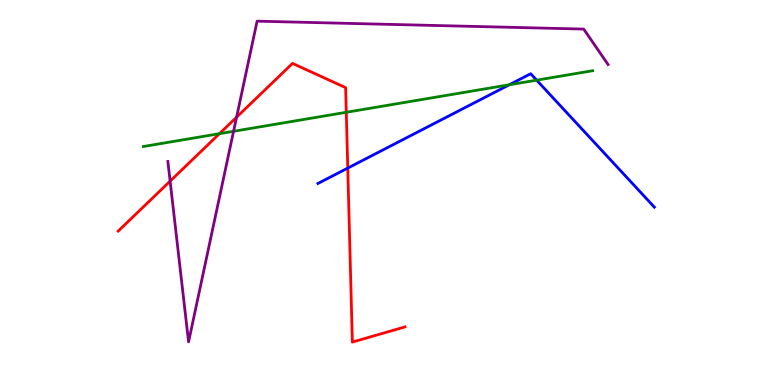[{'lines': ['blue', 'red'], 'intersections': [{'x': 4.49, 'y': 5.63}]}, {'lines': ['green', 'red'], 'intersections': [{'x': 2.83, 'y': 6.53}, {'x': 4.47, 'y': 7.08}]}, {'lines': ['purple', 'red'], 'intersections': [{'x': 2.2, 'y': 5.3}, {'x': 3.05, 'y': 6.96}]}, {'lines': ['blue', 'green'], 'intersections': [{'x': 6.57, 'y': 7.8}, {'x': 6.92, 'y': 7.92}]}, {'lines': ['blue', 'purple'], 'intersections': []}, {'lines': ['green', 'purple'], 'intersections': [{'x': 3.01, 'y': 6.59}]}]